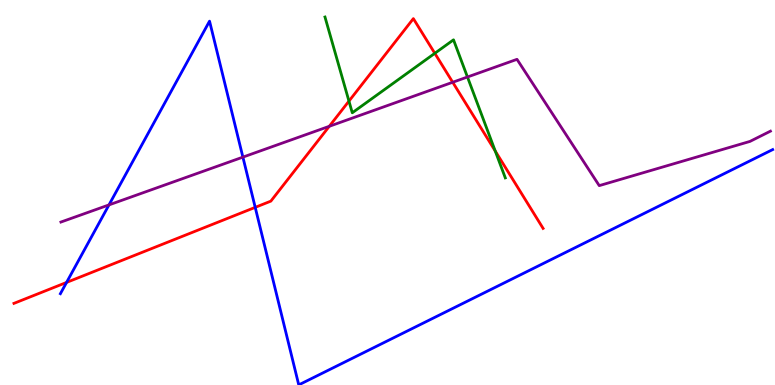[{'lines': ['blue', 'red'], 'intersections': [{'x': 0.859, 'y': 2.66}, {'x': 3.29, 'y': 4.61}]}, {'lines': ['green', 'red'], 'intersections': [{'x': 4.5, 'y': 7.37}, {'x': 5.61, 'y': 8.62}, {'x': 6.39, 'y': 6.08}]}, {'lines': ['purple', 'red'], 'intersections': [{'x': 4.25, 'y': 6.72}, {'x': 5.84, 'y': 7.86}]}, {'lines': ['blue', 'green'], 'intersections': []}, {'lines': ['blue', 'purple'], 'intersections': [{'x': 1.41, 'y': 4.68}, {'x': 3.13, 'y': 5.92}]}, {'lines': ['green', 'purple'], 'intersections': [{'x': 6.03, 'y': 8.0}]}]